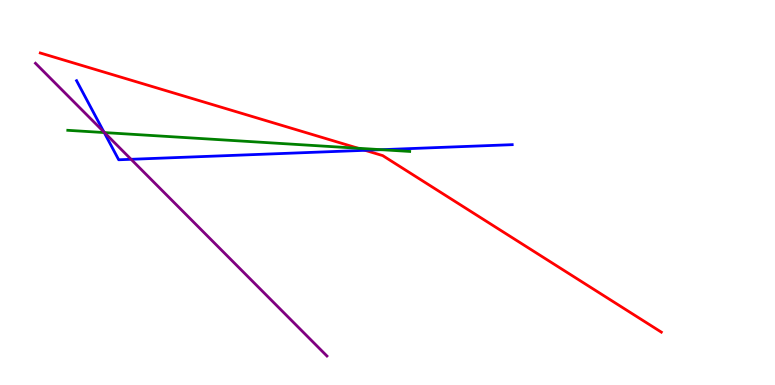[{'lines': ['blue', 'red'], 'intersections': [{'x': 4.71, 'y': 6.1}]}, {'lines': ['green', 'red'], 'intersections': [{'x': 4.62, 'y': 6.15}]}, {'lines': ['purple', 'red'], 'intersections': []}, {'lines': ['blue', 'green'], 'intersections': [{'x': 1.34, 'y': 6.56}, {'x': 4.92, 'y': 6.11}]}, {'lines': ['blue', 'purple'], 'intersections': [{'x': 1.34, 'y': 6.57}, {'x': 1.69, 'y': 5.86}]}, {'lines': ['green', 'purple'], 'intersections': [{'x': 1.35, 'y': 6.56}]}]